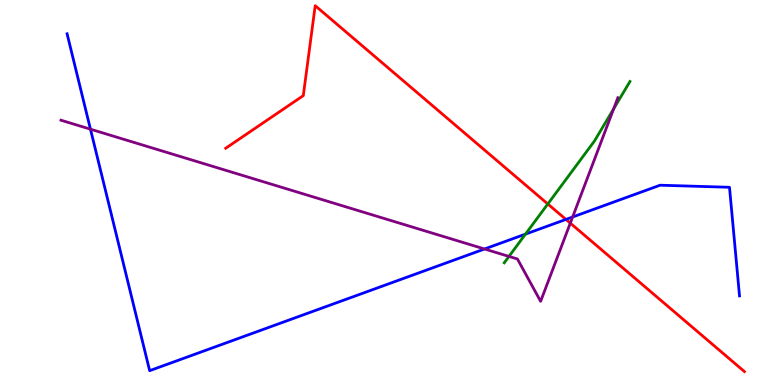[{'lines': ['blue', 'red'], 'intersections': [{'x': 7.3, 'y': 4.3}]}, {'lines': ['green', 'red'], 'intersections': [{'x': 7.07, 'y': 4.7}]}, {'lines': ['purple', 'red'], 'intersections': [{'x': 7.36, 'y': 4.2}]}, {'lines': ['blue', 'green'], 'intersections': [{'x': 6.78, 'y': 3.92}]}, {'lines': ['blue', 'purple'], 'intersections': [{'x': 1.17, 'y': 6.64}, {'x': 6.25, 'y': 3.53}, {'x': 7.39, 'y': 4.36}]}, {'lines': ['green', 'purple'], 'intersections': [{'x': 6.57, 'y': 3.34}, {'x': 7.92, 'y': 7.17}]}]